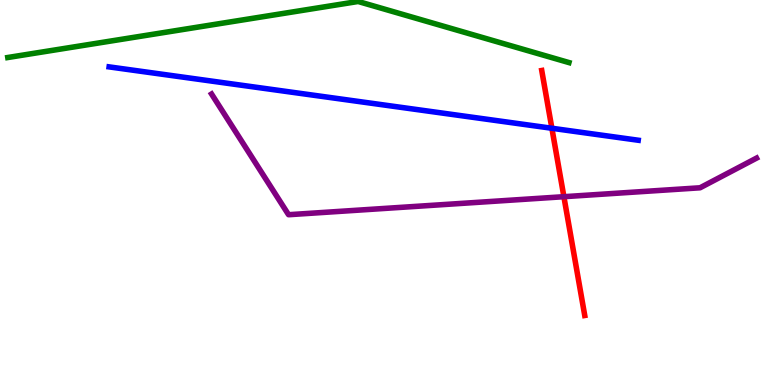[{'lines': ['blue', 'red'], 'intersections': [{'x': 7.12, 'y': 6.67}]}, {'lines': ['green', 'red'], 'intersections': []}, {'lines': ['purple', 'red'], 'intersections': [{'x': 7.28, 'y': 4.89}]}, {'lines': ['blue', 'green'], 'intersections': []}, {'lines': ['blue', 'purple'], 'intersections': []}, {'lines': ['green', 'purple'], 'intersections': []}]